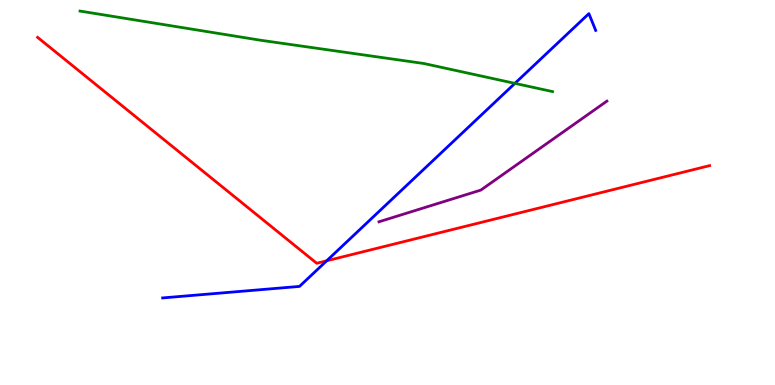[{'lines': ['blue', 'red'], 'intersections': [{'x': 4.22, 'y': 3.23}]}, {'lines': ['green', 'red'], 'intersections': []}, {'lines': ['purple', 'red'], 'intersections': []}, {'lines': ['blue', 'green'], 'intersections': [{'x': 6.64, 'y': 7.83}]}, {'lines': ['blue', 'purple'], 'intersections': []}, {'lines': ['green', 'purple'], 'intersections': []}]